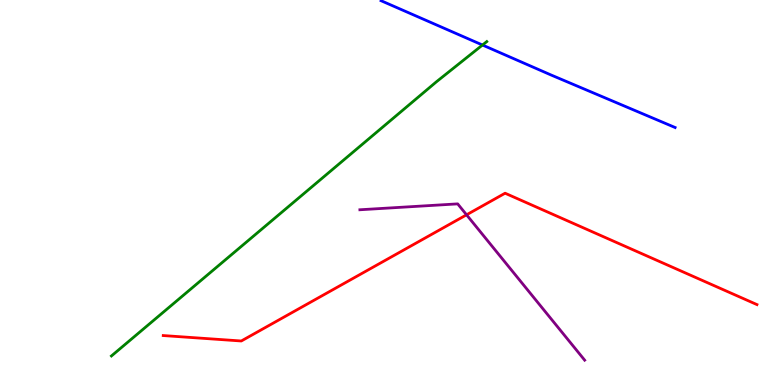[{'lines': ['blue', 'red'], 'intersections': []}, {'lines': ['green', 'red'], 'intersections': []}, {'lines': ['purple', 'red'], 'intersections': [{'x': 6.02, 'y': 4.42}]}, {'lines': ['blue', 'green'], 'intersections': [{'x': 6.23, 'y': 8.83}]}, {'lines': ['blue', 'purple'], 'intersections': []}, {'lines': ['green', 'purple'], 'intersections': []}]